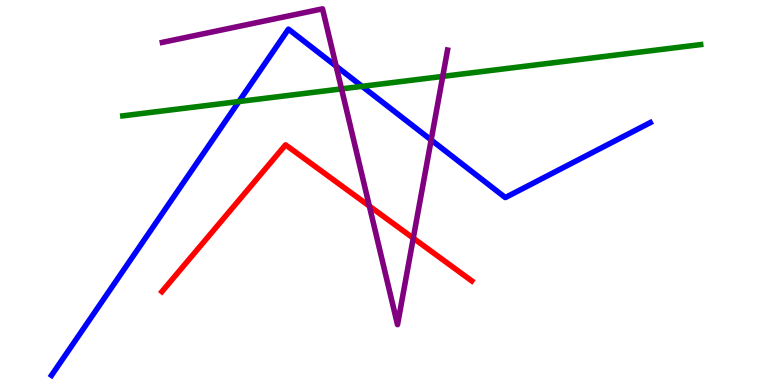[{'lines': ['blue', 'red'], 'intersections': []}, {'lines': ['green', 'red'], 'intersections': []}, {'lines': ['purple', 'red'], 'intersections': [{'x': 4.77, 'y': 4.65}, {'x': 5.33, 'y': 3.81}]}, {'lines': ['blue', 'green'], 'intersections': [{'x': 3.08, 'y': 7.36}, {'x': 4.67, 'y': 7.76}]}, {'lines': ['blue', 'purple'], 'intersections': [{'x': 4.34, 'y': 8.28}, {'x': 5.56, 'y': 6.36}]}, {'lines': ['green', 'purple'], 'intersections': [{'x': 4.41, 'y': 7.69}, {'x': 5.71, 'y': 8.02}]}]